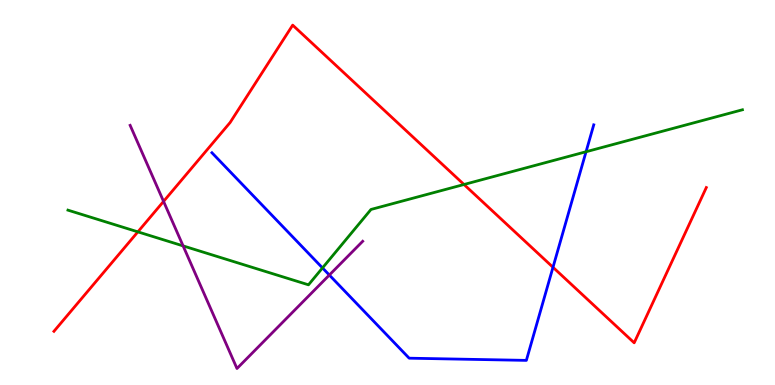[{'lines': ['blue', 'red'], 'intersections': [{'x': 7.14, 'y': 3.06}]}, {'lines': ['green', 'red'], 'intersections': [{'x': 1.78, 'y': 3.98}, {'x': 5.99, 'y': 5.21}]}, {'lines': ['purple', 'red'], 'intersections': [{'x': 2.11, 'y': 4.77}]}, {'lines': ['blue', 'green'], 'intersections': [{'x': 4.16, 'y': 3.04}, {'x': 7.56, 'y': 6.06}]}, {'lines': ['blue', 'purple'], 'intersections': [{'x': 4.25, 'y': 2.86}]}, {'lines': ['green', 'purple'], 'intersections': [{'x': 2.36, 'y': 3.61}]}]